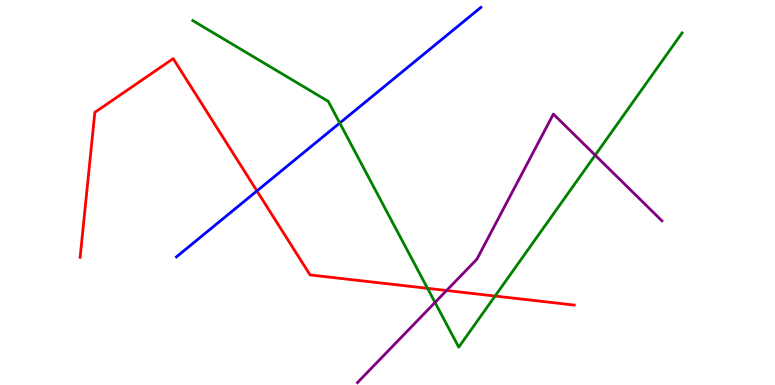[{'lines': ['blue', 'red'], 'intersections': [{'x': 3.32, 'y': 5.04}]}, {'lines': ['green', 'red'], 'intersections': [{'x': 5.52, 'y': 2.51}, {'x': 6.39, 'y': 2.31}]}, {'lines': ['purple', 'red'], 'intersections': [{'x': 5.76, 'y': 2.45}]}, {'lines': ['blue', 'green'], 'intersections': [{'x': 4.38, 'y': 6.8}]}, {'lines': ['blue', 'purple'], 'intersections': []}, {'lines': ['green', 'purple'], 'intersections': [{'x': 5.61, 'y': 2.14}, {'x': 7.68, 'y': 5.97}]}]